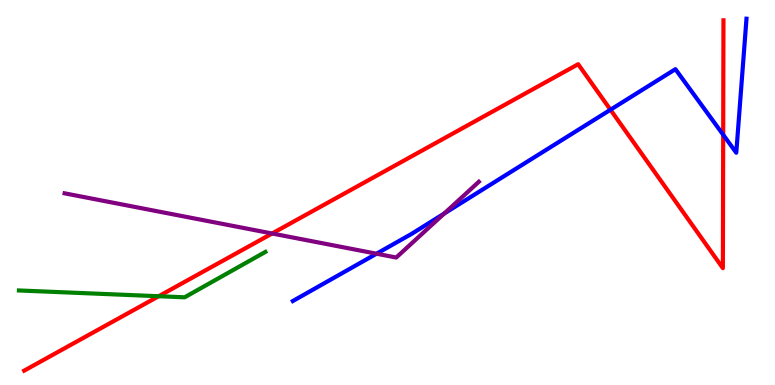[{'lines': ['blue', 'red'], 'intersections': [{'x': 7.88, 'y': 7.15}, {'x': 9.33, 'y': 6.5}]}, {'lines': ['green', 'red'], 'intersections': [{'x': 2.05, 'y': 2.31}]}, {'lines': ['purple', 'red'], 'intersections': [{'x': 3.51, 'y': 3.94}]}, {'lines': ['blue', 'green'], 'intersections': []}, {'lines': ['blue', 'purple'], 'intersections': [{'x': 4.86, 'y': 3.41}, {'x': 5.73, 'y': 4.45}]}, {'lines': ['green', 'purple'], 'intersections': []}]